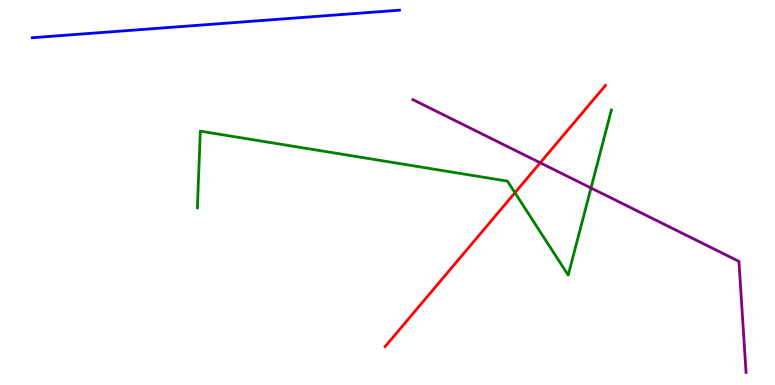[{'lines': ['blue', 'red'], 'intersections': []}, {'lines': ['green', 'red'], 'intersections': [{'x': 6.64, 'y': 4.99}]}, {'lines': ['purple', 'red'], 'intersections': [{'x': 6.97, 'y': 5.77}]}, {'lines': ['blue', 'green'], 'intersections': []}, {'lines': ['blue', 'purple'], 'intersections': []}, {'lines': ['green', 'purple'], 'intersections': [{'x': 7.63, 'y': 5.12}]}]